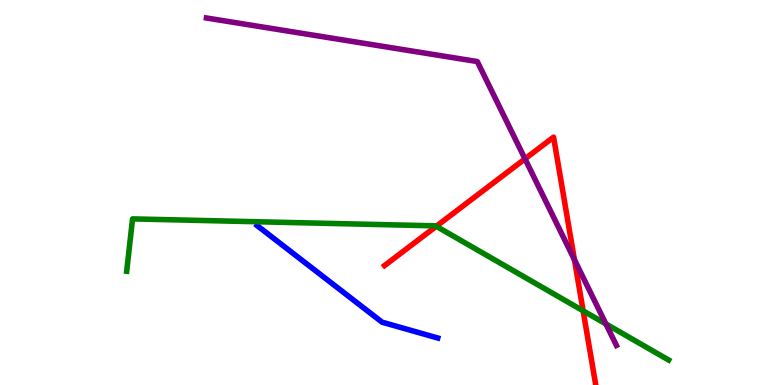[{'lines': ['blue', 'red'], 'intersections': []}, {'lines': ['green', 'red'], 'intersections': [{'x': 5.63, 'y': 4.12}, {'x': 7.52, 'y': 1.93}]}, {'lines': ['purple', 'red'], 'intersections': [{'x': 6.77, 'y': 5.87}, {'x': 7.41, 'y': 3.25}]}, {'lines': ['blue', 'green'], 'intersections': []}, {'lines': ['blue', 'purple'], 'intersections': []}, {'lines': ['green', 'purple'], 'intersections': [{'x': 7.82, 'y': 1.59}]}]